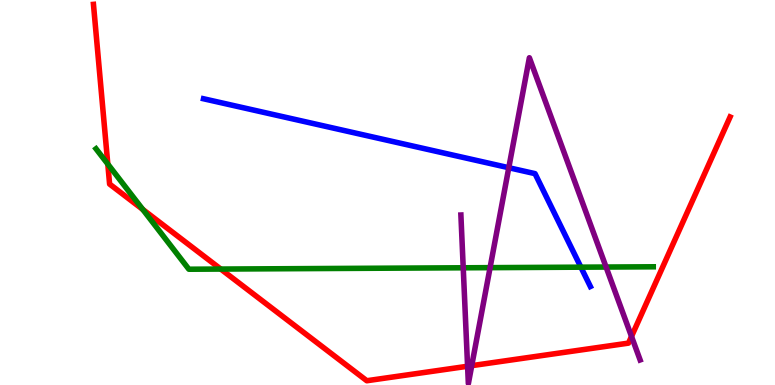[{'lines': ['blue', 'red'], 'intersections': []}, {'lines': ['green', 'red'], 'intersections': [{'x': 1.39, 'y': 5.74}, {'x': 1.84, 'y': 4.56}, {'x': 2.85, 'y': 3.01}]}, {'lines': ['purple', 'red'], 'intersections': [{'x': 6.03, 'y': 0.487}, {'x': 6.09, 'y': 0.502}, {'x': 8.15, 'y': 1.26}]}, {'lines': ['blue', 'green'], 'intersections': [{'x': 7.5, 'y': 3.06}]}, {'lines': ['blue', 'purple'], 'intersections': [{'x': 6.57, 'y': 5.64}]}, {'lines': ['green', 'purple'], 'intersections': [{'x': 5.98, 'y': 3.04}, {'x': 6.32, 'y': 3.05}, {'x': 7.82, 'y': 3.06}]}]